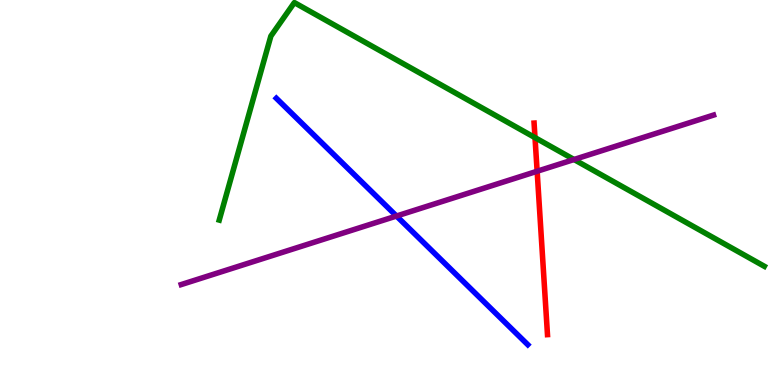[{'lines': ['blue', 'red'], 'intersections': []}, {'lines': ['green', 'red'], 'intersections': [{'x': 6.9, 'y': 6.43}]}, {'lines': ['purple', 'red'], 'intersections': [{'x': 6.93, 'y': 5.55}]}, {'lines': ['blue', 'green'], 'intersections': []}, {'lines': ['blue', 'purple'], 'intersections': [{'x': 5.12, 'y': 4.39}]}, {'lines': ['green', 'purple'], 'intersections': [{'x': 7.41, 'y': 5.86}]}]